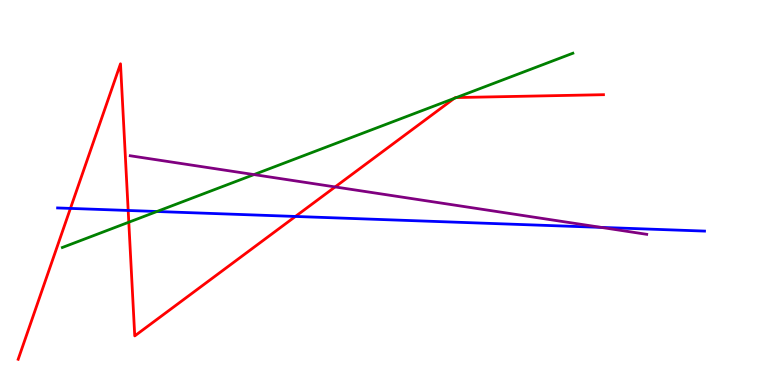[{'lines': ['blue', 'red'], 'intersections': [{'x': 0.909, 'y': 4.59}, {'x': 1.65, 'y': 4.53}, {'x': 3.81, 'y': 4.38}]}, {'lines': ['green', 'red'], 'intersections': [{'x': 1.66, 'y': 4.23}, {'x': 5.86, 'y': 7.44}, {'x': 5.89, 'y': 7.47}]}, {'lines': ['purple', 'red'], 'intersections': [{'x': 4.32, 'y': 5.14}]}, {'lines': ['blue', 'green'], 'intersections': [{'x': 2.03, 'y': 4.51}]}, {'lines': ['blue', 'purple'], 'intersections': [{'x': 7.76, 'y': 4.09}]}, {'lines': ['green', 'purple'], 'intersections': [{'x': 3.28, 'y': 5.47}]}]